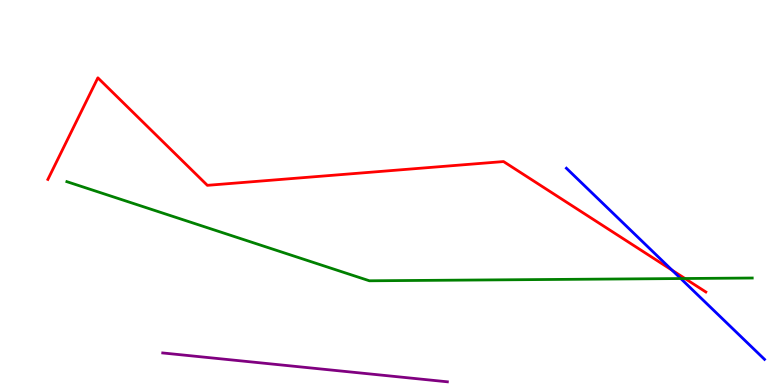[{'lines': ['blue', 'red'], 'intersections': [{'x': 8.67, 'y': 2.98}]}, {'lines': ['green', 'red'], 'intersections': [{'x': 8.84, 'y': 2.77}]}, {'lines': ['purple', 'red'], 'intersections': []}, {'lines': ['blue', 'green'], 'intersections': [{'x': 8.78, 'y': 2.77}]}, {'lines': ['blue', 'purple'], 'intersections': []}, {'lines': ['green', 'purple'], 'intersections': []}]